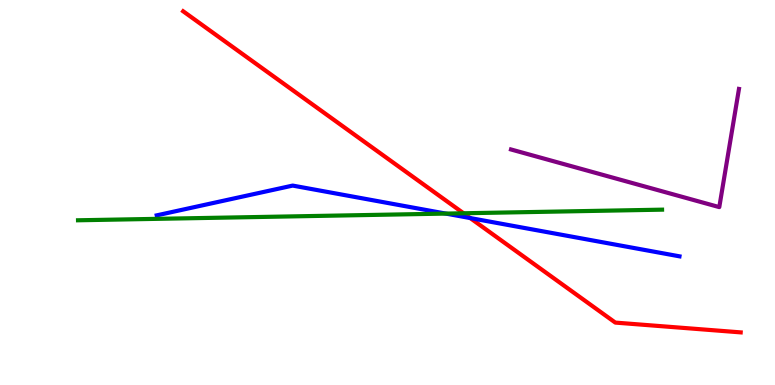[{'lines': ['blue', 'red'], 'intersections': [{'x': 6.07, 'y': 4.34}]}, {'lines': ['green', 'red'], 'intersections': [{'x': 5.98, 'y': 4.46}]}, {'lines': ['purple', 'red'], 'intersections': []}, {'lines': ['blue', 'green'], 'intersections': [{'x': 5.75, 'y': 4.45}]}, {'lines': ['blue', 'purple'], 'intersections': []}, {'lines': ['green', 'purple'], 'intersections': []}]